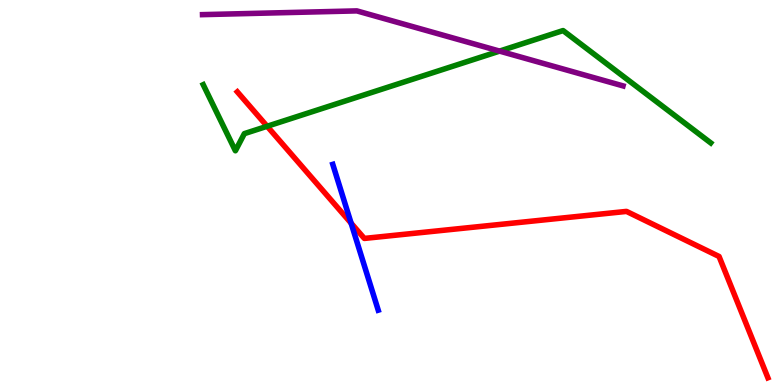[{'lines': ['blue', 'red'], 'intersections': [{'x': 4.53, 'y': 4.2}]}, {'lines': ['green', 'red'], 'intersections': [{'x': 3.45, 'y': 6.72}]}, {'lines': ['purple', 'red'], 'intersections': []}, {'lines': ['blue', 'green'], 'intersections': []}, {'lines': ['blue', 'purple'], 'intersections': []}, {'lines': ['green', 'purple'], 'intersections': [{'x': 6.45, 'y': 8.67}]}]